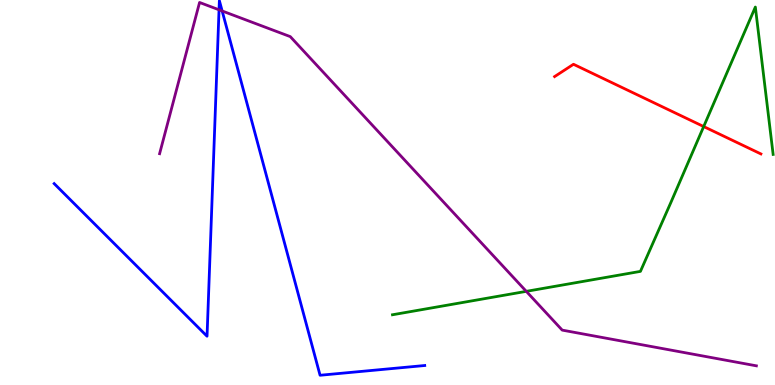[{'lines': ['blue', 'red'], 'intersections': []}, {'lines': ['green', 'red'], 'intersections': [{'x': 9.08, 'y': 6.71}]}, {'lines': ['purple', 'red'], 'intersections': []}, {'lines': ['blue', 'green'], 'intersections': []}, {'lines': ['blue', 'purple'], 'intersections': [{'x': 2.83, 'y': 9.75}, {'x': 2.87, 'y': 9.71}]}, {'lines': ['green', 'purple'], 'intersections': [{'x': 6.79, 'y': 2.43}]}]